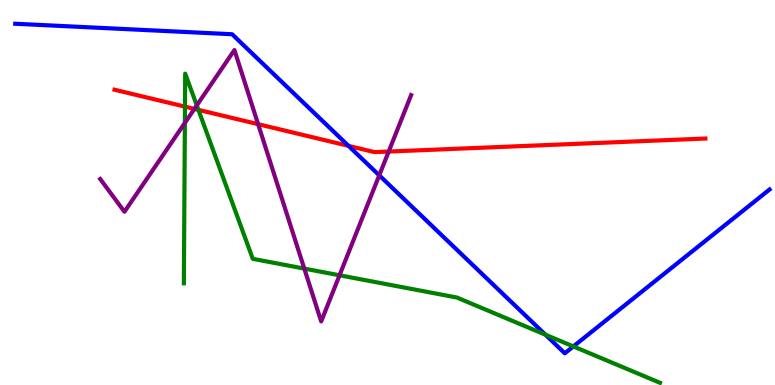[{'lines': ['blue', 'red'], 'intersections': [{'x': 4.5, 'y': 6.21}]}, {'lines': ['green', 'red'], 'intersections': [{'x': 2.39, 'y': 7.23}, {'x': 2.56, 'y': 7.15}]}, {'lines': ['purple', 'red'], 'intersections': [{'x': 2.51, 'y': 7.17}, {'x': 3.33, 'y': 6.77}, {'x': 5.02, 'y': 6.06}]}, {'lines': ['blue', 'green'], 'intersections': [{'x': 7.04, 'y': 1.31}, {'x': 7.4, 'y': 1.0}]}, {'lines': ['blue', 'purple'], 'intersections': [{'x': 4.89, 'y': 5.45}]}, {'lines': ['green', 'purple'], 'intersections': [{'x': 2.39, 'y': 6.81}, {'x': 2.54, 'y': 7.26}, {'x': 3.93, 'y': 3.02}, {'x': 4.38, 'y': 2.85}]}]